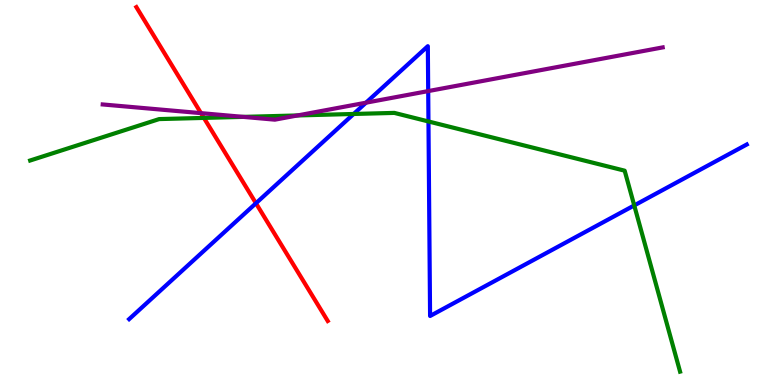[{'lines': ['blue', 'red'], 'intersections': [{'x': 3.3, 'y': 4.72}]}, {'lines': ['green', 'red'], 'intersections': [{'x': 2.63, 'y': 6.94}]}, {'lines': ['purple', 'red'], 'intersections': [{'x': 2.59, 'y': 7.06}]}, {'lines': ['blue', 'green'], 'intersections': [{'x': 4.56, 'y': 7.04}, {'x': 5.53, 'y': 6.85}, {'x': 8.18, 'y': 4.66}]}, {'lines': ['blue', 'purple'], 'intersections': [{'x': 4.72, 'y': 7.33}, {'x': 5.53, 'y': 7.63}]}, {'lines': ['green', 'purple'], 'intersections': [{'x': 3.14, 'y': 6.96}, {'x': 3.84, 'y': 7.0}]}]